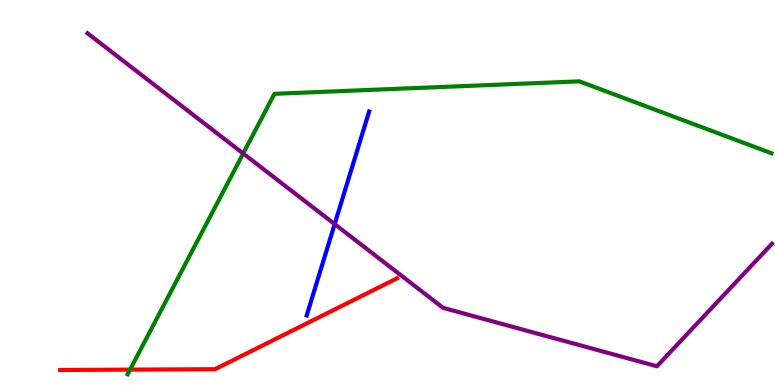[{'lines': ['blue', 'red'], 'intersections': []}, {'lines': ['green', 'red'], 'intersections': [{'x': 1.68, 'y': 0.399}]}, {'lines': ['purple', 'red'], 'intersections': []}, {'lines': ['blue', 'green'], 'intersections': []}, {'lines': ['blue', 'purple'], 'intersections': [{'x': 4.32, 'y': 4.18}]}, {'lines': ['green', 'purple'], 'intersections': [{'x': 3.14, 'y': 6.01}]}]